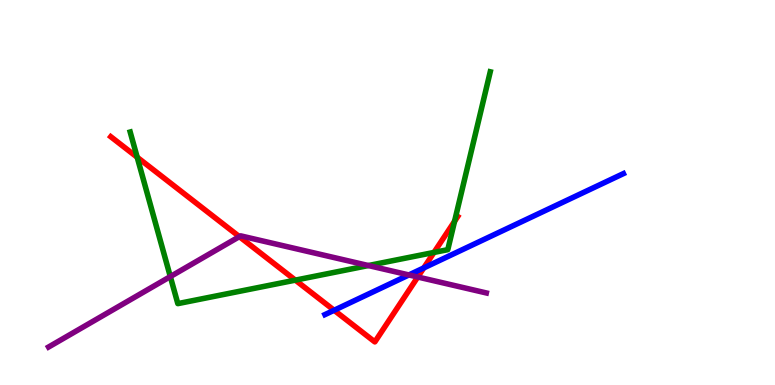[{'lines': ['blue', 'red'], 'intersections': [{'x': 4.31, 'y': 1.94}, {'x': 5.47, 'y': 3.04}]}, {'lines': ['green', 'red'], 'intersections': [{'x': 1.77, 'y': 5.92}, {'x': 3.81, 'y': 2.72}, {'x': 5.6, 'y': 3.44}, {'x': 5.87, 'y': 4.25}]}, {'lines': ['purple', 'red'], 'intersections': [{'x': 3.09, 'y': 3.85}, {'x': 5.39, 'y': 2.8}]}, {'lines': ['blue', 'green'], 'intersections': []}, {'lines': ['blue', 'purple'], 'intersections': [{'x': 5.28, 'y': 2.86}]}, {'lines': ['green', 'purple'], 'intersections': [{'x': 2.2, 'y': 2.82}, {'x': 4.75, 'y': 3.1}]}]